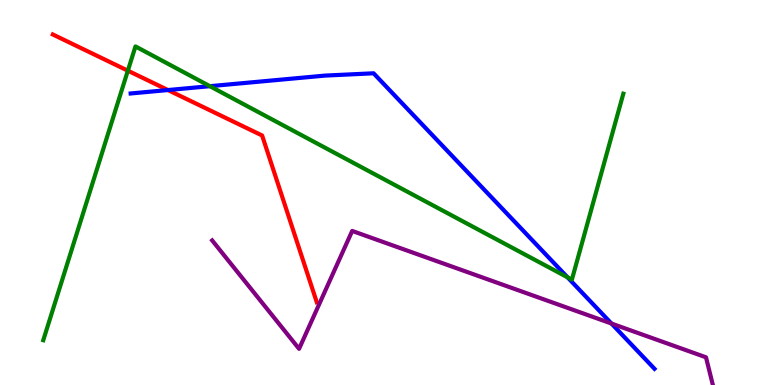[{'lines': ['blue', 'red'], 'intersections': [{'x': 2.17, 'y': 7.66}]}, {'lines': ['green', 'red'], 'intersections': [{'x': 1.65, 'y': 8.16}]}, {'lines': ['purple', 'red'], 'intersections': []}, {'lines': ['blue', 'green'], 'intersections': [{'x': 2.71, 'y': 7.76}, {'x': 7.32, 'y': 2.8}]}, {'lines': ['blue', 'purple'], 'intersections': [{'x': 7.89, 'y': 1.6}]}, {'lines': ['green', 'purple'], 'intersections': []}]